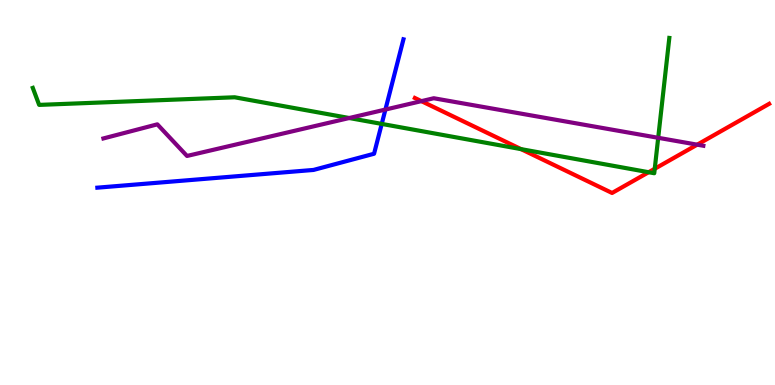[{'lines': ['blue', 'red'], 'intersections': []}, {'lines': ['green', 'red'], 'intersections': [{'x': 6.72, 'y': 6.13}, {'x': 8.37, 'y': 5.53}, {'x': 8.45, 'y': 5.62}]}, {'lines': ['purple', 'red'], 'intersections': [{'x': 5.44, 'y': 7.37}, {'x': 9.0, 'y': 6.24}]}, {'lines': ['blue', 'green'], 'intersections': [{'x': 4.93, 'y': 6.78}]}, {'lines': ['blue', 'purple'], 'intersections': [{'x': 4.97, 'y': 7.15}]}, {'lines': ['green', 'purple'], 'intersections': [{'x': 4.51, 'y': 6.93}, {'x': 8.49, 'y': 6.42}]}]